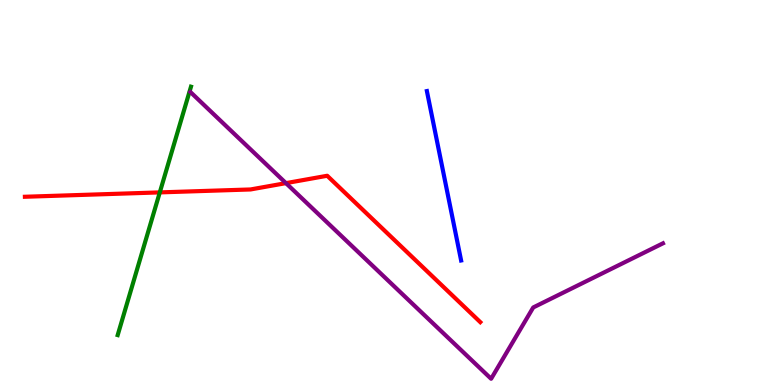[{'lines': ['blue', 'red'], 'intersections': []}, {'lines': ['green', 'red'], 'intersections': [{'x': 2.06, 'y': 5.0}]}, {'lines': ['purple', 'red'], 'intersections': [{'x': 3.69, 'y': 5.24}]}, {'lines': ['blue', 'green'], 'intersections': []}, {'lines': ['blue', 'purple'], 'intersections': []}, {'lines': ['green', 'purple'], 'intersections': []}]